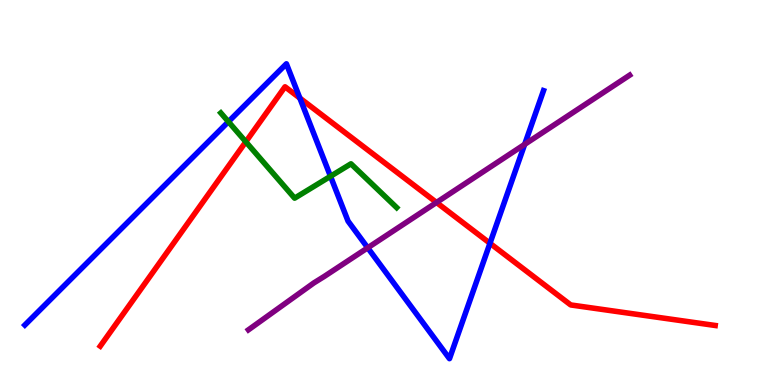[{'lines': ['blue', 'red'], 'intersections': [{'x': 3.87, 'y': 7.45}, {'x': 6.32, 'y': 3.68}]}, {'lines': ['green', 'red'], 'intersections': [{'x': 3.17, 'y': 6.32}]}, {'lines': ['purple', 'red'], 'intersections': [{'x': 5.63, 'y': 4.74}]}, {'lines': ['blue', 'green'], 'intersections': [{'x': 2.95, 'y': 6.84}, {'x': 4.26, 'y': 5.42}]}, {'lines': ['blue', 'purple'], 'intersections': [{'x': 4.74, 'y': 3.56}, {'x': 6.77, 'y': 6.25}]}, {'lines': ['green', 'purple'], 'intersections': []}]